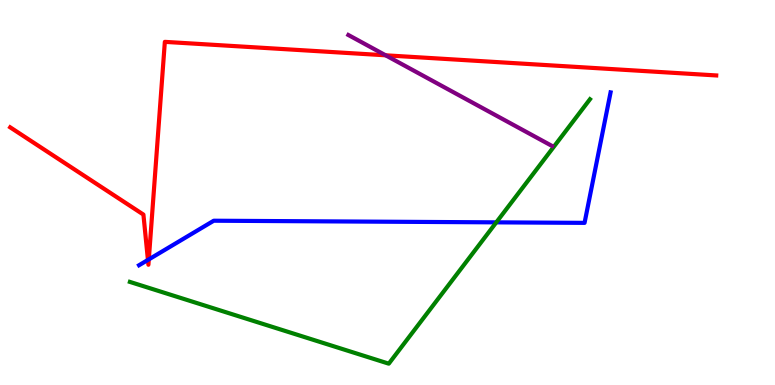[{'lines': ['blue', 'red'], 'intersections': [{'x': 1.91, 'y': 3.25}, {'x': 1.92, 'y': 3.26}]}, {'lines': ['green', 'red'], 'intersections': []}, {'lines': ['purple', 'red'], 'intersections': [{'x': 4.98, 'y': 8.56}]}, {'lines': ['blue', 'green'], 'intersections': [{'x': 6.4, 'y': 4.22}]}, {'lines': ['blue', 'purple'], 'intersections': []}, {'lines': ['green', 'purple'], 'intersections': []}]